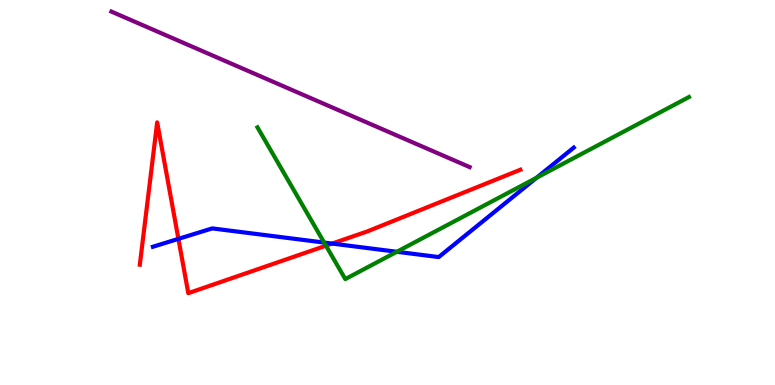[{'lines': ['blue', 'red'], 'intersections': [{'x': 2.3, 'y': 3.8}, {'x': 4.29, 'y': 3.67}]}, {'lines': ['green', 'red'], 'intersections': [{'x': 4.21, 'y': 3.62}]}, {'lines': ['purple', 'red'], 'intersections': []}, {'lines': ['blue', 'green'], 'intersections': [{'x': 4.18, 'y': 3.7}, {'x': 5.12, 'y': 3.46}, {'x': 6.92, 'y': 5.38}]}, {'lines': ['blue', 'purple'], 'intersections': []}, {'lines': ['green', 'purple'], 'intersections': []}]